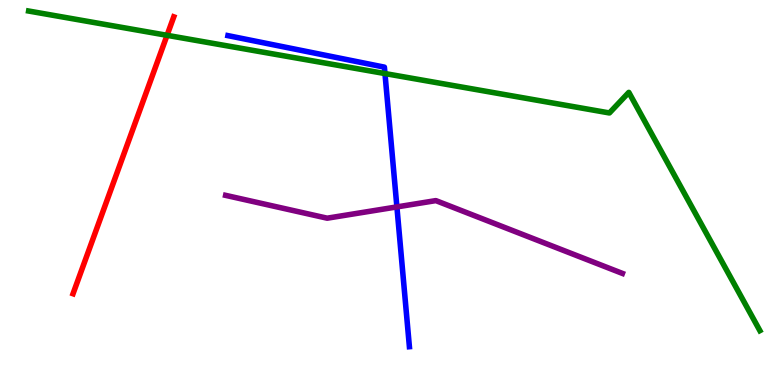[{'lines': ['blue', 'red'], 'intersections': []}, {'lines': ['green', 'red'], 'intersections': [{'x': 2.16, 'y': 9.08}]}, {'lines': ['purple', 'red'], 'intersections': []}, {'lines': ['blue', 'green'], 'intersections': [{'x': 4.97, 'y': 8.09}]}, {'lines': ['blue', 'purple'], 'intersections': [{'x': 5.12, 'y': 4.63}]}, {'lines': ['green', 'purple'], 'intersections': []}]